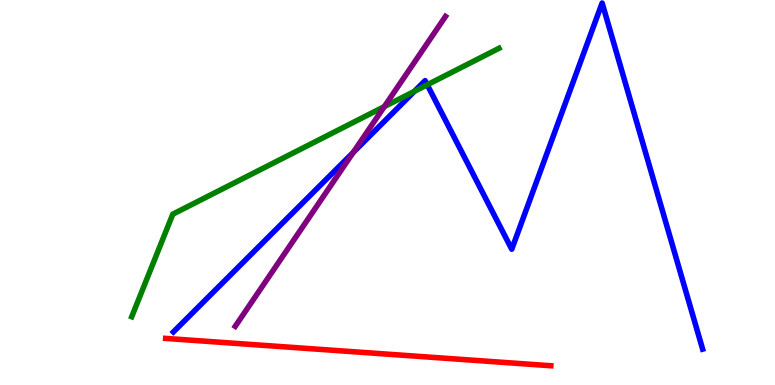[{'lines': ['blue', 'red'], 'intersections': []}, {'lines': ['green', 'red'], 'intersections': []}, {'lines': ['purple', 'red'], 'intersections': []}, {'lines': ['blue', 'green'], 'intersections': [{'x': 5.35, 'y': 7.63}, {'x': 5.51, 'y': 7.8}]}, {'lines': ['blue', 'purple'], 'intersections': [{'x': 4.56, 'y': 6.04}]}, {'lines': ['green', 'purple'], 'intersections': [{'x': 4.96, 'y': 7.23}]}]